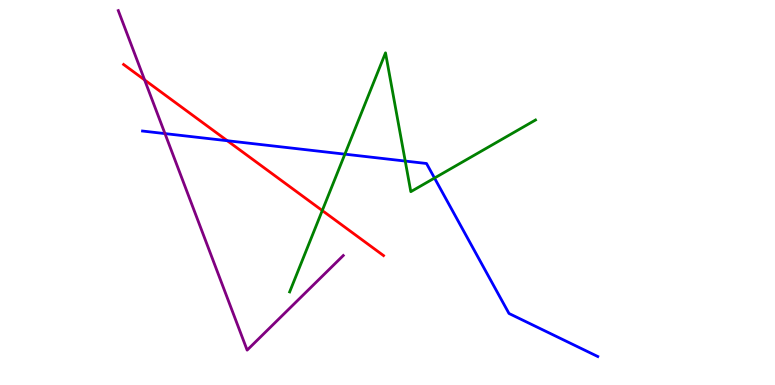[{'lines': ['blue', 'red'], 'intersections': [{'x': 2.93, 'y': 6.34}]}, {'lines': ['green', 'red'], 'intersections': [{'x': 4.16, 'y': 4.53}]}, {'lines': ['purple', 'red'], 'intersections': [{'x': 1.87, 'y': 7.92}]}, {'lines': ['blue', 'green'], 'intersections': [{'x': 4.45, 'y': 6.0}, {'x': 5.23, 'y': 5.82}, {'x': 5.61, 'y': 5.38}]}, {'lines': ['blue', 'purple'], 'intersections': [{'x': 2.13, 'y': 6.53}]}, {'lines': ['green', 'purple'], 'intersections': []}]